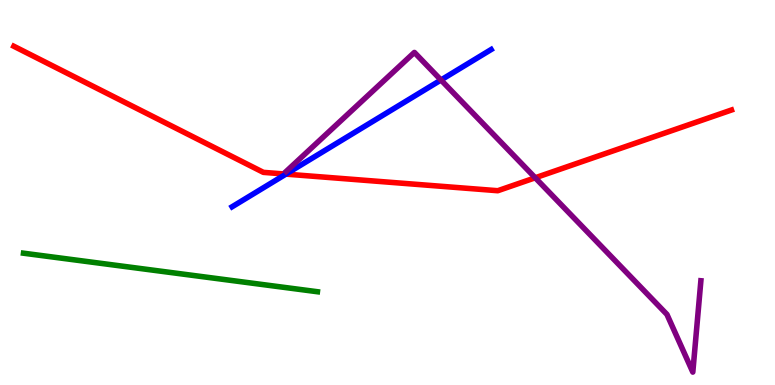[{'lines': ['blue', 'red'], 'intersections': [{'x': 3.69, 'y': 5.48}]}, {'lines': ['green', 'red'], 'intersections': []}, {'lines': ['purple', 'red'], 'intersections': [{'x': 6.91, 'y': 5.38}]}, {'lines': ['blue', 'green'], 'intersections': []}, {'lines': ['blue', 'purple'], 'intersections': [{'x': 5.69, 'y': 7.92}]}, {'lines': ['green', 'purple'], 'intersections': []}]